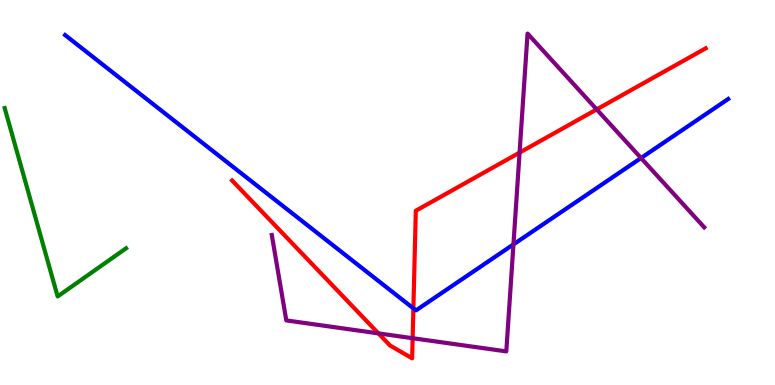[{'lines': ['blue', 'red'], 'intersections': [{'x': 5.33, 'y': 1.99}]}, {'lines': ['green', 'red'], 'intersections': []}, {'lines': ['purple', 'red'], 'intersections': [{'x': 4.88, 'y': 1.34}, {'x': 5.32, 'y': 1.22}, {'x': 6.7, 'y': 6.04}, {'x': 7.7, 'y': 7.16}]}, {'lines': ['blue', 'green'], 'intersections': []}, {'lines': ['blue', 'purple'], 'intersections': [{'x': 6.63, 'y': 3.65}, {'x': 8.27, 'y': 5.9}]}, {'lines': ['green', 'purple'], 'intersections': []}]